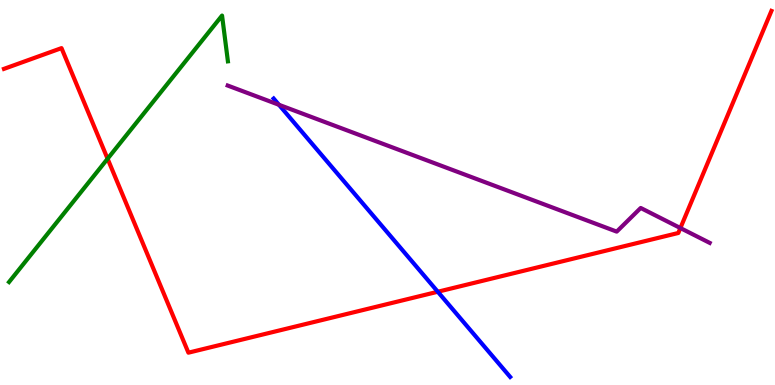[{'lines': ['blue', 'red'], 'intersections': [{'x': 5.65, 'y': 2.42}]}, {'lines': ['green', 'red'], 'intersections': [{'x': 1.39, 'y': 5.88}]}, {'lines': ['purple', 'red'], 'intersections': [{'x': 8.78, 'y': 4.08}]}, {'lines': ['blue', 'green'], 'intersections': []}, {'lines': ['blue', 'purple'], 'intersections': [{'x': 3.6, 'y': 7.28}]}, {'lines': ['green', 'purple'], 'intersections': []}]